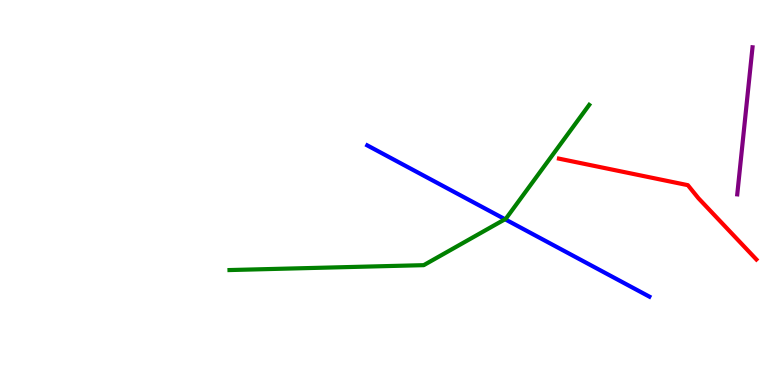[{'lines': ['blue', 'red'], 'intersections': []}, {'lines': ['green', 'red'], 'intersections': []}, {'lines': ['purple', 'red'], 'intersections': []}, {'lines': ['blue', 'green'], 'intersections': [{'x': 6.52, 'y': 4.31}]}, {'lines': ['blue', 'purple'], 'intersections': []}, {'lines': ['green', 'purple'], 'intersections': []}]